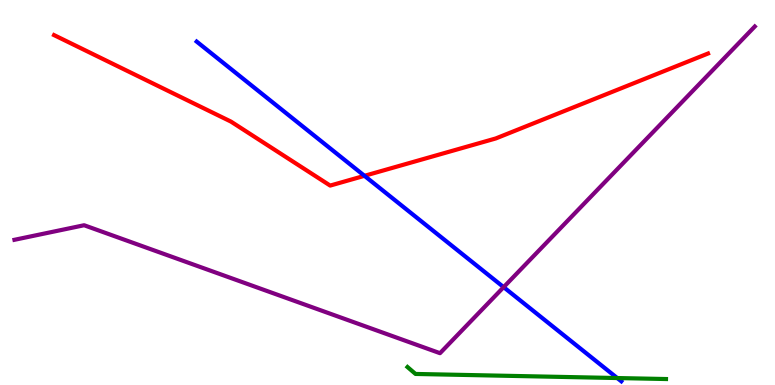[{'lines': ['blue', 'red'], 'intersections': [{'x': 4.7, 'y': 5.43}]}, {'lines': ['green', 'red'], 'intersections': []}, {'lines': ['purple', 'red'], 'intersections': []}, {'lines': ['blue', 'green'], 'intersections': [{'x': 7.96, 'y': 0.181}]}, {'lines': ['blue', 'purple'], 'intersections': [{'x': 6.5, 'y': 2.54}]}, {'lines': ['green', 'purple'], 'intersections': []}]